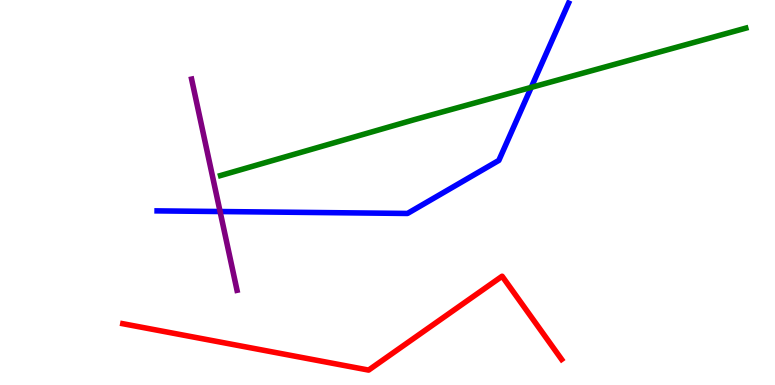[{'lines': ['blue', 'red'], 'intersections': []}, {'lines': ['green', 'red'], 'intersections': []}, {'lines': ['purple', 'red'], 'intersections': []}, {'lines': ['blue', 'green'], 'intersections': [{'x': 6.85, 'y': 7.73}]}, {'lines': ['blue', 'purple'], 'intersections': [{'x': 2.84, 'y': 4.51}]}, {'lines': ['green', 'purple'], 'intersections': []}]